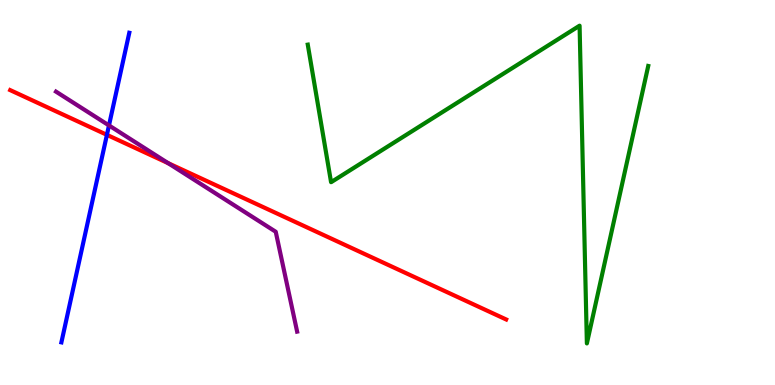[{'lines': ['blue', 'red'], 'intersections': [{'x': 1.38, 'y': 6.5}]}, {'lines': ['green', 'red'], 'intersections': []}, {'lines': ['purple', 'red'], 'intersections': [{'x': 2.17, 'y': 5.76}]}, {'lines': ['blue', 'green'], 'intersections': []}, {'lines': ['blue', 'purple'], 'intersections': [{'x': 1.41, 'y': 6.74}]}, {'lines': ['green', 'purple'], 'intersections': []}]